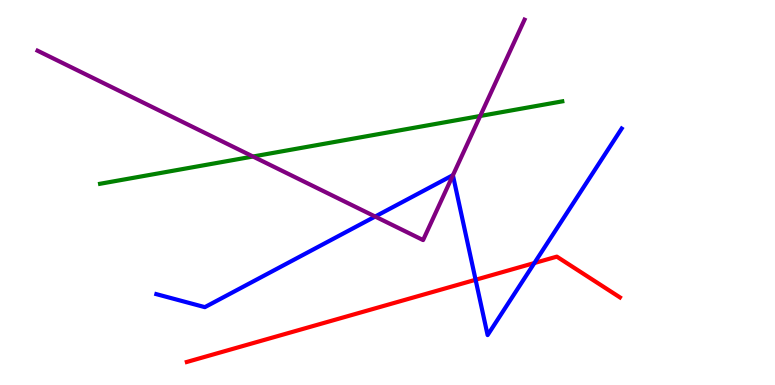[{'lines': ['blue', 'red'], 'intersections': [{'x': 6.14, 'y': 2.73}, {'x': 6.9, 'y': 3.17}]}, {'lines': ['green', 'red'], 'intersections': []}, {'lines': ['purple', 'red'], 'intersections': []}, {'lines': ['blue', 'green'], 'intersections': []}, {'lines': ['blue', 'purple'], 'intersections': [{'x': 4.84, 'y': 4.38}, {'x': 5.84, 'y': 5.45}]}, {'lines': ['green', 'purple'], 'intersections': [{'x': 3.26, 'y': 5.93}, {'x': 6.2, 'y': 6.99}]}]